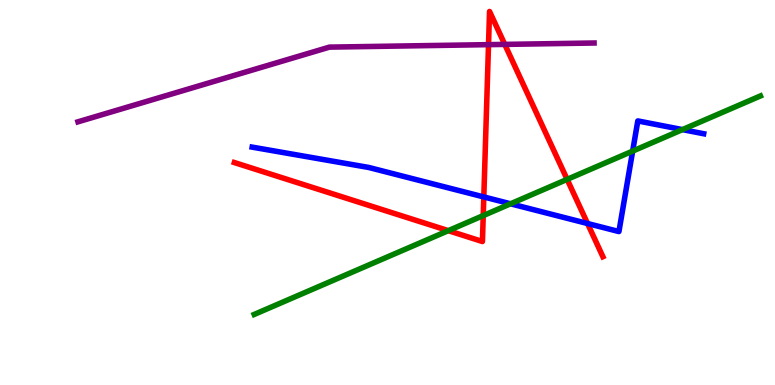[{'lines': ['blue', 'red'], 'intersections': [{'x': 6.24, 'y': 4.88}, {'x': 7.58, 'y': 4.19}]}, {'lines': ['green', 'red'], 'intersections': [{'x': 5.78, 'y': 4.01}, {'x': 6.24, 'y': 4.4}, {'x': 7.32, 'y': 5.34}]}, {'lines': ['purple', 'red'], 'intersections': [{'x': 6.3, 'y': 8.84}, {'x': 6.51, 'y': 8.85}]}, {'lines': ['blue', 'green'], 'intersections': [{'x': 6.59, 'y': 4.71}, {'x': 8.16, 'y': 6.08}, {'x': 8.81, 'y': 6.63}]}, {'lines': ['blue', 'purple'], 'intersections': []}, {'lines': ['green', 'purple'], 'intersections': []}]